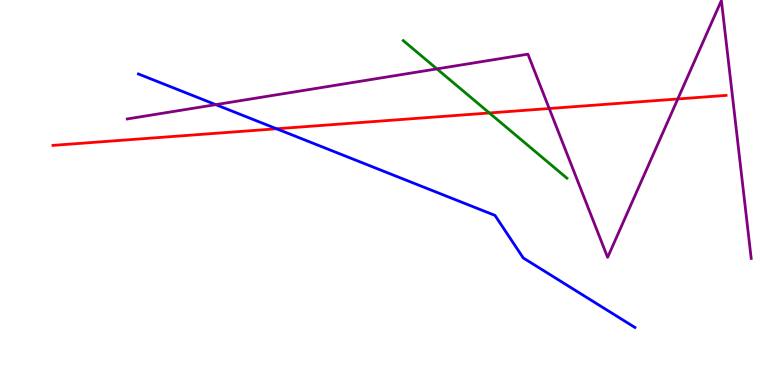[{'lines': ['blue', 'red'], 'intersections': [{'x': 3.57, 'y': 6.66}]}, {'lines': ['green', 'red'], 'intersections': [{'x': 6.31, 'y': 7.07}]}, {'lines': ['purple', 'red'], 'intersections': [{'x': 7.09, 'y': 7.18}, {'x': 8.75, 'y': 7.43}]}, {'lines': ['blue', 'green'], 'intersections': []}, {'lines': ['blue', 'purple'], 'intersections': [{'x': 2.78, 'y': 7.28}]}, {'lines': ['green', 'purple'], 'intersections': [{'x': 5.64, 'y': 8.21}]}]